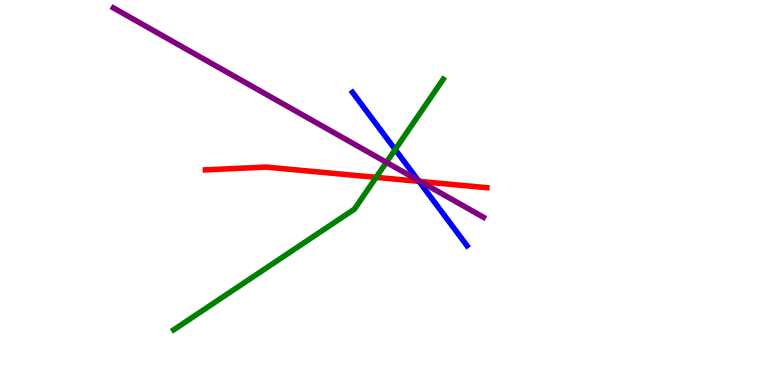[{'lines': ['blue', 'red'], 'intersections': [{'x': 5.41, 'y': 5.29}]}, {'lines': ['green', 'red'], 'intersections': [{'x': 4.85, 'y': 5.39}]}, {'lines': ['purple', 'red'], 'intersections': [{'x': 5.42, 'y': 5.29}]}, {'lines': ['blue', 'green'], 'intersections': [{'x': 5.1, 'y': 6.12}]}, {'lines': ['blue', 'purple'], 'intersections': [{'x': 5.4, 'y': 5.32}]}, {'lines': ['green', 'purple'], 'intersections': [{'x': 4.99, 'y': 5.78}]}]